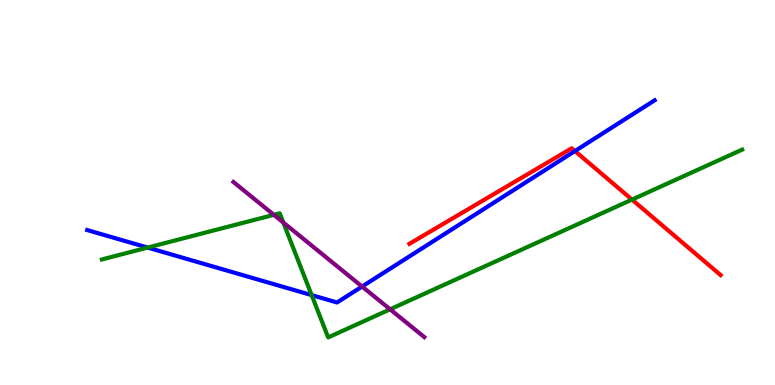[{'lines': ['blue', 'red'], 'intersections': [{'x': 7.42, 'y': 6.08}]}, {'lines': ['green', 'red'], 'intersections': [{'x': 8.15, 'y': 4.82}]}, {'lines': ['purple', 'red'], 'intersections': []}, {'lines': ['blue', 'green'], 'intersections': [{'x': 1.91, 'y': 3.57}, {'x': 4.02, 'y': 2.33}]}, {'lines': ['blue', 'purple'], 'intersections': [{'x': 4.67, 'y': 2.56}]}, {'lines': ['green', 'purple'], 'intersections': [{'x': 3.53, 'y': 4.42}, {'x': 3.66, 'y': 4.22}, {'x': 5.03, 'y': 1.97}]}]